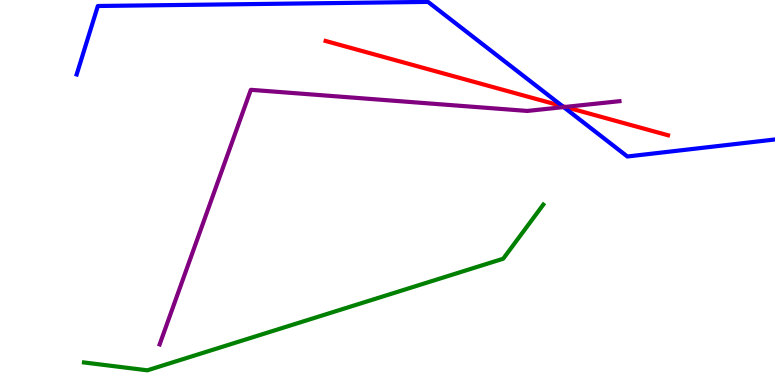[{'lines': ['blue', 'red'], 'intersections': [{'x': 7.26, 'y': 7.24}]}, {'lines': ['green', 'red'], 'intersections': []}, {'lines': ['purple', 'red'], 'intersections': [{'x': 7.29, 'y': 7.22}]}, {'lines': ['blue', 'green'], 'intersections': []}, {'lines': ['blue', 'purple'], 'intersections': [{'x': 7.27, 'y': 7.22}]}, {'lines': ['green', 'purple'], 'intersections': []}]